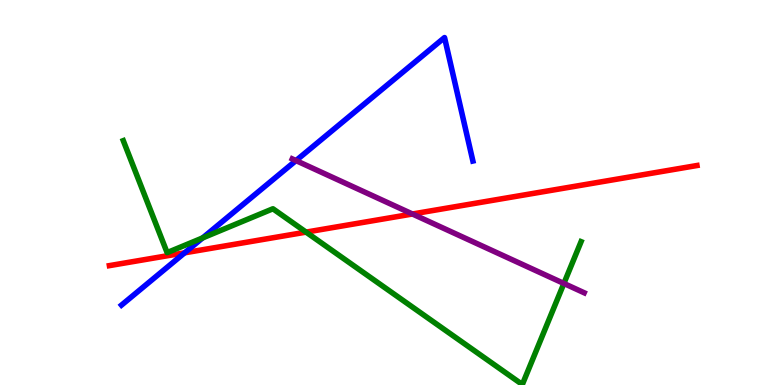[{'lines': ['blue', 'red'], 'intersections': [{'x': 2.38, 'y': 3.43}]}, {'lines': ['green', 'red'], 'intersections': [{'x': 3.95, 'y': 3.97}]}, {'lines': ['purple', 'red'], 'intersections': [{'x': 5.32, 'y': 4.44}]}, {'lines': ['blue', 'green'], 'intersections': [{'x': 2.61, 'y': 3.82}]}, {'lines': ['blue', 'purple'], 'intersections': [{'x': 3.82, 'y': 5.83}]}, {'lines': ['green', 'purple'], 'intersections': [{'x': 7.28, 'y': 2.64}]}]